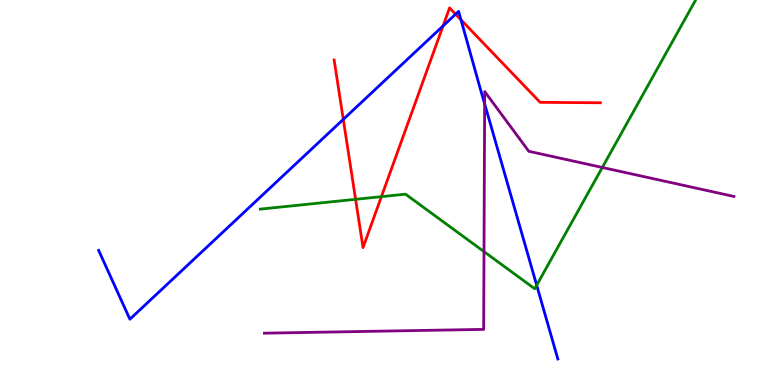[{'lines': ['blue', 'red'], 'intersections': [{'x': 4.43, 'y': 6.9}, {'x': 5.72, 'y': 9.33}, {'x': 5.88, 'y': 9.63}, {'x': 5.95, 'y': 9.49}]}, {'lines': ['green', 'red'], 'intersections': [{'x': 4.59, 'y': 4.82}, {'x': 4.92, 'y': 4.89}]}, {'lines': ['purple', 'red'], 'intersections': []}, {'lines': ['blue', 'green'], 'intersections': [{'x': 6.92, 'y': 2.59}]}, {'lines': ['blue', 'purple'], 'intersections': [{'x': 6.25, 'y': 7.3}]}, {'lines': ['green', 'purple'], 'intersections': [{'x': 6.25, 'y': 3.46}, {'x': 7.77, 'y': 5.65}]}]